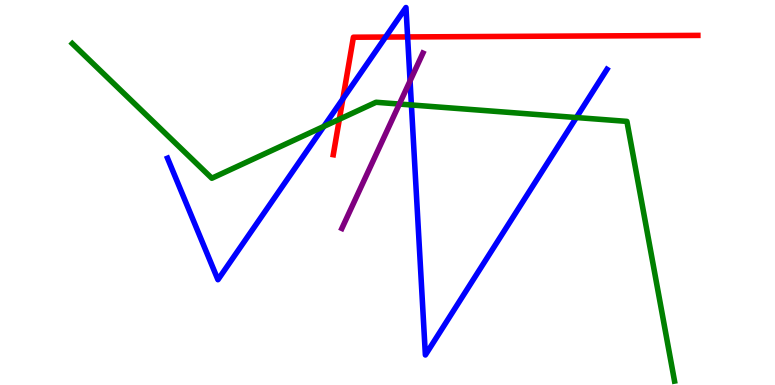[{'lines': ['blue', 'red'], 'intersections': [{'x': 4.42, 'y': 7.43}, {'x': 4.98, 'y': 9.04}, {'x': 5.26, 'y': 9.04}]}, {'lines': ['green', 'red'], 'intersections': [{'x': 4.38, 'y': 6.9}]}, {'lines': ['purple', 'red'], 'intersections': []}, {'lines': ['blue', 'green'], 'intersections': [{'x': 4.18, 'y': 6.72}, {'x': 5.31, 'y': 7.27}, {'x': 7.44, 'y': 6.95}]}, {'lines': ['blue', 'purple'], 'intersections': [{'x': 5.29, 'y': 7.9}]}, {'lines': ['green', 'purple'], 'intersections': [{'x': 5.15, 'y': 7.3}]}]